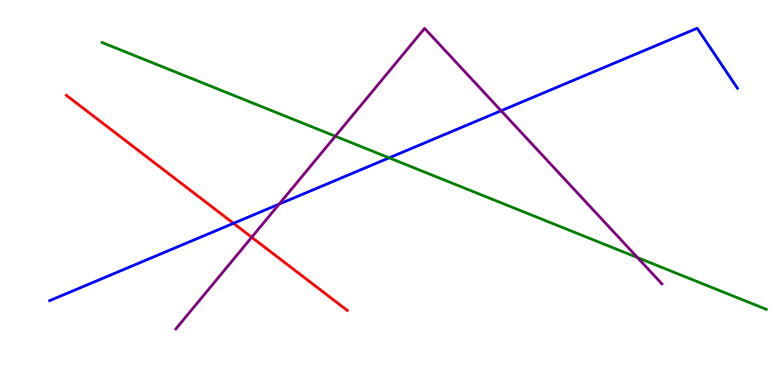[{'lines': ['blue', 'red'], 'intersections': [{'x': 3.01, 'y': 4.2}]}, {'lines': ['green', 'red'], 'intersections': []}, {'lines': ['purple', 'red'], 'intersections': [{'x': 3.25, 'y': 3.84}]}, {'lines': ['blue', 'green'], 'intersections': [{'x': 5.02, 'y': 5.9}]}, {'lines': ['blue', 'purple'], 'intersections': [{'x': 3.6, 'y': 4.7}, {'x': 6.47, 'y': 7.12}]}, {'lines': ['green', 'purple'], 'intersections': [{'x': 4.33, 'y': 6.46}, {'x': 8.23, 'y': 3.31}]}]